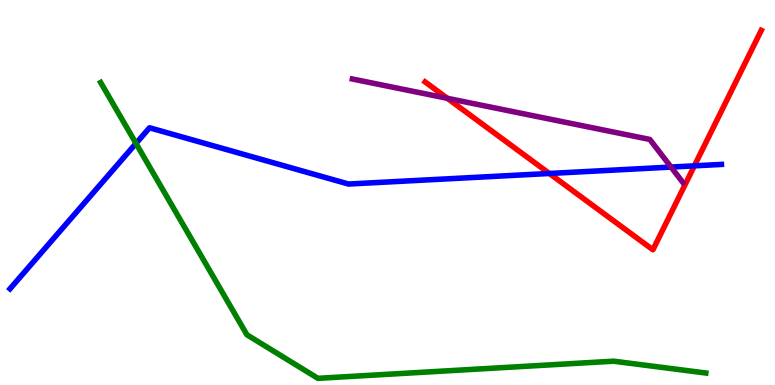[{'lines': ['blue', 'red'], 'intersections': [{'x': 7.09, 'y': 5.49}, {'x': 8.96, 'y': 5.69}]}, {'lines': ['green', 'red'], 'intersections': []}, {'lines': ['purple', 'red'], 'intersections': [{'x': 5.77, 'y': 7.45}]}, {'lines': ['blue', 'green'], 'intersections': [{'x': 1.75, 'y': 6.28}]}, {'lines': ['blue', 'purple'], 'intersections': [{'x': 8.66, 'y': 5.66}]}, {'lines': ['green', 'purple'], 'intersections': []}]